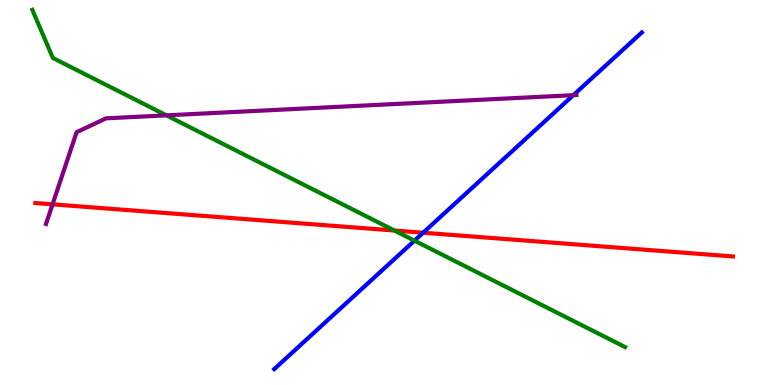[{'lines': ['blue', 'red'], 'intersections': [{'x': 5.46, 'y': 3.96}]}, {'lines': ['green', 'red'], 'intersections': [{'x': 5.09, 'y': 4.01}]}, {'lines': ['purple', 'red'], 'intersections': [{'x': 0.678, 'y': 4.69}]}, {'lines': ['blue', 'green'], 'intersections': [{'x': 5.35, 'y': 3.75}]}, {'lines': ['blue', 'purple'], 'intersections': [{'x': 7.4, 'y': 7.53}]}, {'lines': ['green', 'purple'], 'intersections': [{'x': 2.15, 'y': 7.0}]}]